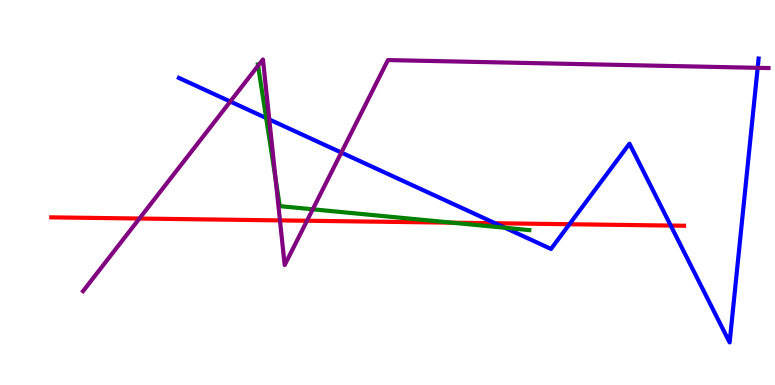[{'lines': ['blue', 'red'], 'intersections': [{'x': 6.39, 'y': 4.2}, {'x': 7.35, 'y': 4.18}, {'x': 8.65, 'y': 4.14}]}, {'lines': ['green', 'red'], 'intersections': [{'x': 5.83, 'y': 4.22}]}, {'lines': ['purple', 'red'], 'intersections': [{'x': 1.8, 'y': 4.32}, {'x': 3.61, 'y': 4.28}, {'x': 3.96, 'y': 4.27}]}, {'lines': ['blue', 'green'], 'intersections': [{'x': 3.43, 'y': 6.93}, {'x': 6.52, 'y': 4.08}]}, {'lines': ['blue', 'purple'], 'intersections': [{'x': 2.97, 'y': 7.36}, {'x': 3.47, 'y': 6.9}, {'x': 4.4, 'y': 6.04}, {'x': 9.78, 'y': 8.24}]}, {'lines': ['green', 'purple'], 'intersections': [{'x': 3.33, 'y': 8.29}, {'x': 3.56, 'y': 5.36}, {'x': 4.04, 'y': 4.56}]}]